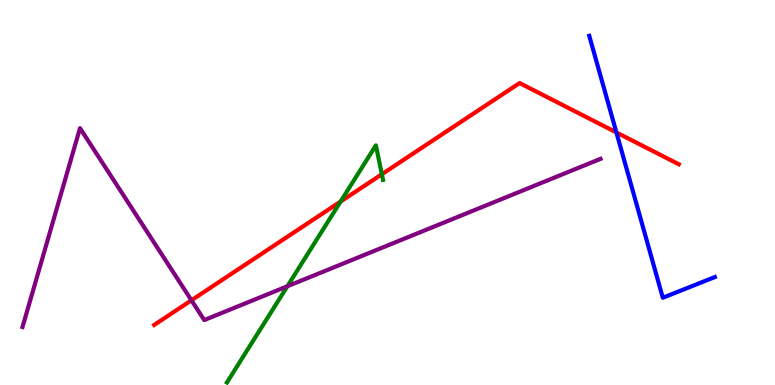[{'lines': ['blue', 'red'], 'intersections': [{'x': 7.95, 'y': 6.56}]}, {'lines': ['green', 'red'], 'intersections': [{'x': 4.39, 'y': 4.77}, {'x': 4.93, 'y': 5.47}]}, {'lines': ['purple', 'red'], 'intersections': [{'x': 2.47, 'y': 2.2}]}, {'lines': ['blue', 'green'], 'intersections': []}, {'lines': ['blue', 'purple'], 'intersections': []}, {'lines': ['green', 'purple'], 'intersections': [{'x': 3.71, 'y': 2.56}]}]